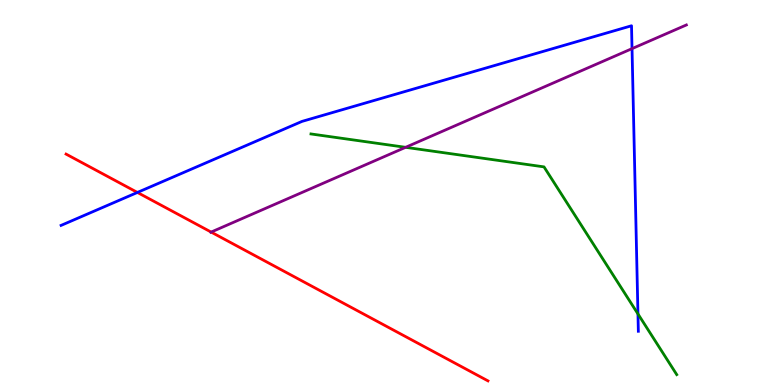[{'lines': ['blue', 'red'], 'intersections': [{'x': 1.77, 'y': 5.0}]}, {'lines': ['green', 'red'], 'intersections': []}, {'lines': ['purple', 'red'], 'intersections': [{'x': 2.72, 'y': 3.97}]}, {'lines': ['blue', 'green'], 'intersections': [{'x': 8.23, 'y': 1.85}]}, {'lines': ['blue', 'purple'], 'intersections': [{'x': 8.16, 'y': 8.74}]}, {'lines': ['green', 'purple'], 'intersections': [{'x': 5.23, 'y': 6.17}]}]